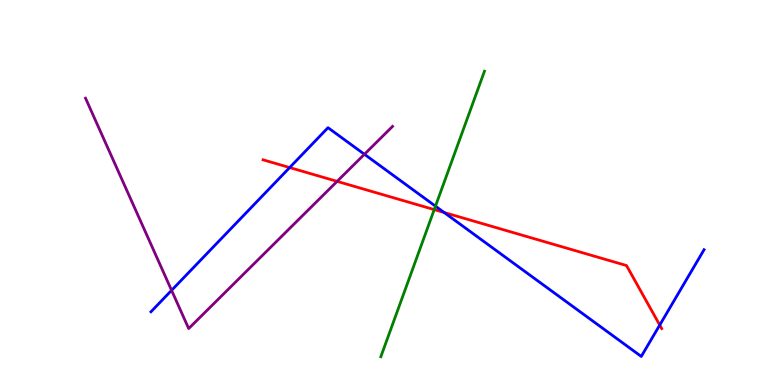[{'lines': ['blue', 'red'], 'intersections': [{'x': 3.74, 'y': 5.65}, {'x': 5.73, 'y': 4.48}, {'x': 8.51, 'y': 1.56}]}, {'lines': ['green', 'red'], 'intersections': [{'x': 5.6, 'y': 4.56}]}, {'lines': ['purple', 'red'], 'intersections': [{'x': 4.35, 'y': 5.29}]}, {'lines': ['blue', 'green'], 'intersections': [{'x': 5.62, 'y': 4.65}]}, {'lines': ['blue', 'purple'], 'intersections': [{'x': 2.21, 'y': 2.46}, {'x': 4.7, 'y': 5.99}]}, {'lines': ['green', 'purple'], 'intersections': []}]